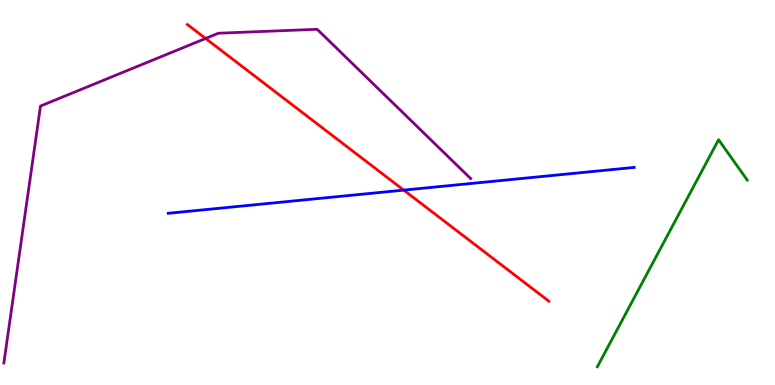[{'lines': ['blue', 'red'], 'intersections': [{'x': 5.21, 'y': 5.06}]}, {'lines': ['green', 'red'], 'intersections': []}, {'lines': ['purple', 'red'], 'intersections': [{'x': 2.65, 'y': 9.0}]}, {'lines': ['blue', 'green'], 'intersections': []}, {'lines': ['blue', 'purple'], 'intersections': []}, {'lines': ['green', 'purple'], 'intersections': []}]